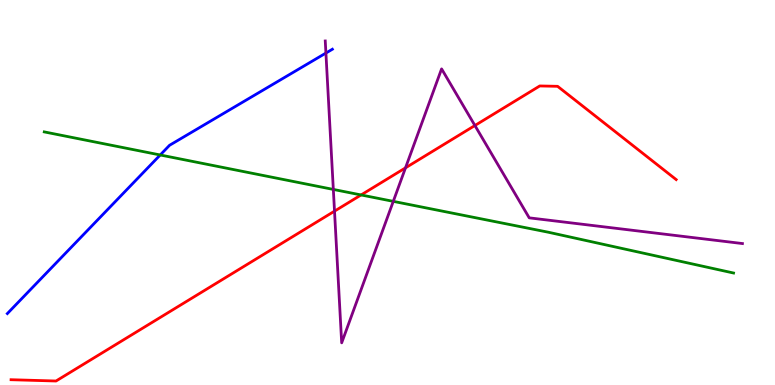[{'lines': ['blue', 'red'], 'intersections': []}, {'lines': ['green', 'red'], 'intersections': [{'x': 4.66, 'y': 4.94}]}, {'lines': ['purple', 'red'], 'intersections': [{'x': 4.32, 'y': 4.52}, {'x': 5.23, 'y': 5.64}, {'x': 6.13, 'y': 6.74}]}, {'lines': ['blue', 'green'], 'intersections': [{'x': 2.07, 'y': 5.97}]}, {'lines': ['blue', 'purple'], 'intersections': [{'x': 4.21, 'y': 8.62}]}, {'lines': ['green', 'purple'], 'intersections': [{'x': 4.3, 'y': 5.08}, {'x': 5.07, 'y': 4.77}]}]